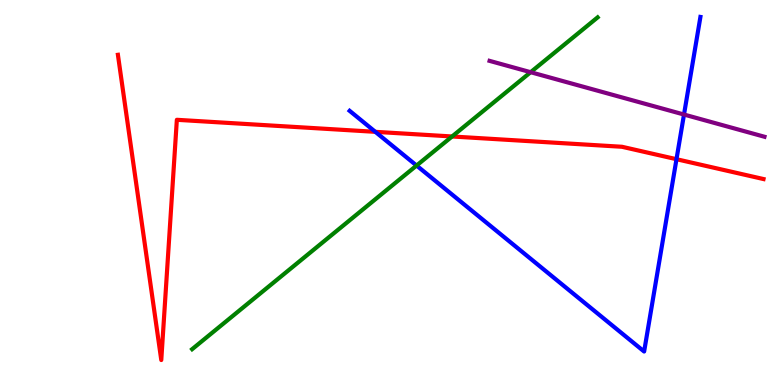[{'lines': ['blue', 'red'], 'intersections': [{'x': 4.84, 'y': 6.58}, {'x': 8.73, 'y': 5.86}]}, {'lines': ['green', 'red'], 'intersections': [{'x': 5.83, 'y': 6.46}]}, {'lines': ['purple', 'red'], 'intersections': []}, {'lines': ['blue', 'green'], 'intersections': [{'x': 5.38, 'y': 5.7}]}, {'lines': ['blue', 'purple'], 'intersections': [{'x': 8.83, 'y': 7.03}]}, {'lines': ['green', 'purple'], 'intersections': [{'x': 6.85, 'y': 8.12}]}]